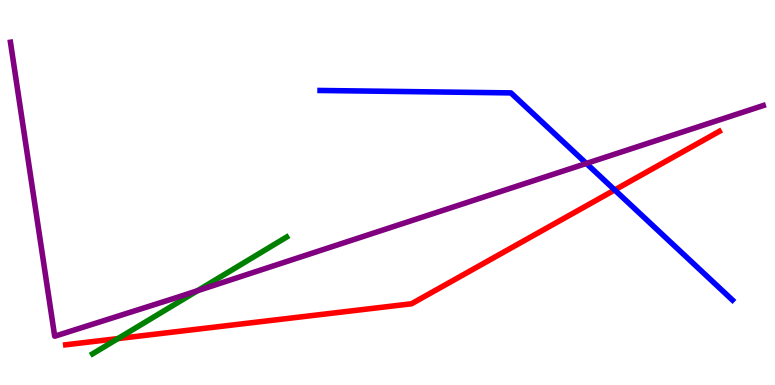[{'lines': ['blue', 'red'], 'intersections': [{'x': 7.93, 'y': 5.07}]}, {'lines': ['green', 'red'], 'intersections': [{'x': 1.52, 'y': 1.21}]}, {'lines': ['purple', 'red'], 'intersections': []}, {'lines': ['blue', 'green'], 'intersections': []}, {'lines': ['blue', 'purple'], 'intersections': [{'x': 7.57, 'y': 5.75}]}, {'lines': ['green', 'purple'], 'intersections': [{'x': 2.55, 'y': 2.45}]}]